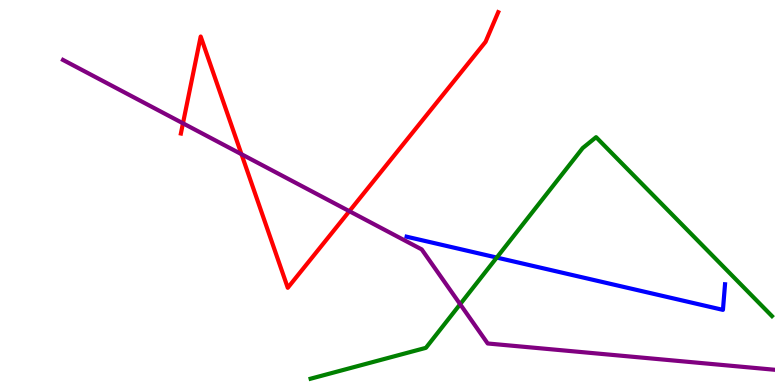[{'lines': ['blue', 'red'], 'intersections': []}, {'lines': ['green', 'red'], 'intersections': []}, {'lines': ['purple', 'red'], 'intersections': [{'x': 2.36, 'y': 6.8}, {'x': 3.12, 'y': 5.99}, {'x': 4.51, 'y': 4.51}]}, {'lines': ['blue', 'green'], 'intersections': [{'x': 6.41, 'y': 3.31}]}, {'lines': ['blue', 'purple'], 'intersections': []}, {'lines': ['green', 'purple'], 'intersections': [{'x': 5.94, 'y': 2.1}]}]